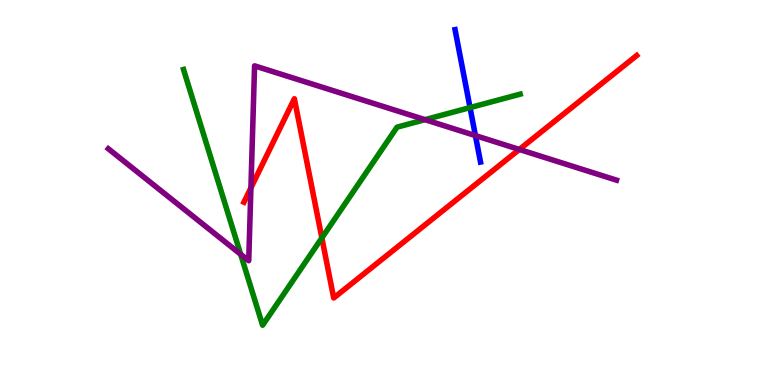[{'lines': ['blue', 'red'], 'intersections': []}, {'lines': ['green', 'red'], 'intersections': [{'x': 4.15, 'y': 3.82}]}, {'lines': ['purple', 'red'], 'intersections': [{'x': 3.24, 'y': 5.12}, {'x': 6.7, 'y': 6.12}]}, {'lines': ['blue', 'green'], 'intersections': [{'x': 6.07, 'y': 7.21}]}, {'lines': ['blue', 'purple'], 'intersections': [{'x': 6.13, 'y': 6.48}]}, {'lines': ['green', 'purple'], 'intersections': [{'x': 3.11, 'y': 3.4}, {'x': 5.48, 'y': 6.89}]}]